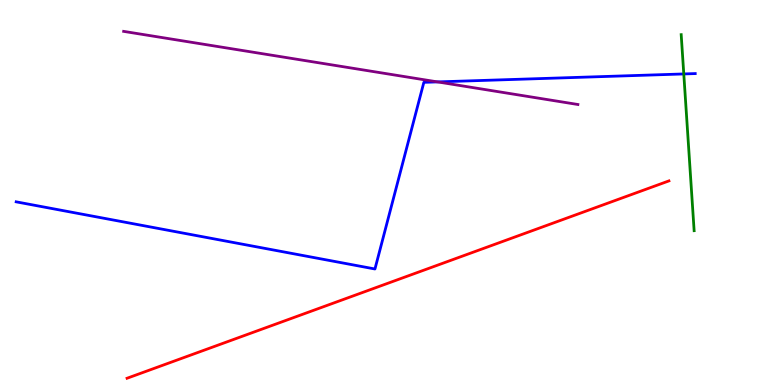[{'lines': ['blue', 'red'], 'intersections': []}, {'lines': ['green', 'red'], 'intersections': []}, {'lines': ['purple', 'red'], 'intersections': []}, {'lines': ['blue', 'green'], 'intersections': [{'x': 8.82, 'y': 8.08}]}, {'lines': ['blue', 'purple'], 'intersections': [{'x': 5.65, 'y': 7.87}]}, {'lines': ['green', 'purple'], 'intersections': []}]